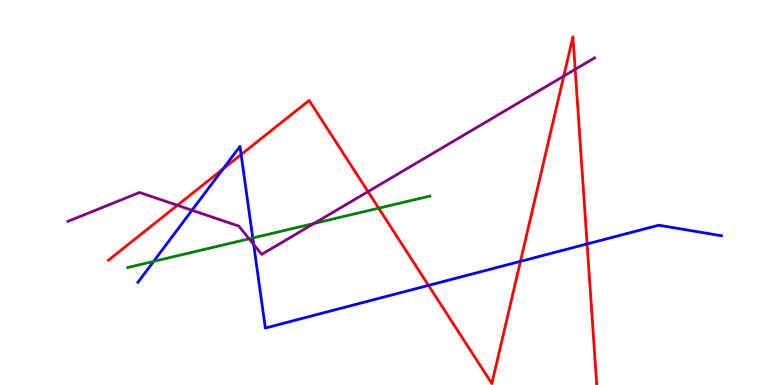[{'lines': ['blue', 'red'], 'intersections': [{'x': 2.88, 'y': 5.61}, {'x': 3.11, 'y': 5.99}, {'x': 5.53, 'y': 2.59}, {'x': 6.72, 'y': 3.21}, {'x': 7.58, 'y': 3.66}]}, {'lines': ['green', 'red'], 'intersections': [{'x': 4.89, 'y': 4.59}]}, {'lines': ['purple', 'red'], 'intersections': [{'x': 2.29, 'y': 4.67}, {'x': 4.75, 'y': 5.02}, {'x': 7.27, 'y': 8.02}, {'x': 7.42, 'y': 8.2}]}, {'lines': ['blue', 'green'], 'intersections': [{'x': 1.98, 'y': 3.21}, {'x': 3.26, 'y': 3.82}]}, {'lines': ['blue', 'purple'], 'intersections': [{'x': 2.48, 'y': 4.54}, {'x': 3.27, 'y': 3.65}]}, {'lines': ['green', 'purple'], 'intersections': [{'x': 3.21, 'y': 3.8}, {'x': 4.05, 'y': 4.2}]}]